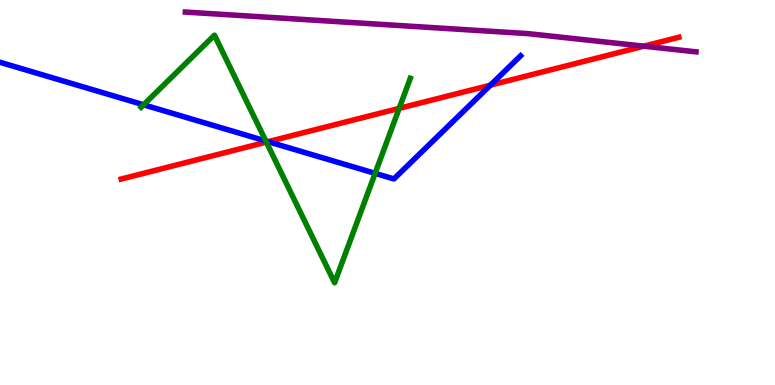[{'lines': ['blue', 'red'], 'intersections': [{'x': 3.46, 'y': 6.32}, {'x': 6.33, 'y': 7.79}]}, {'lines': ['green', 'red'], 'intersections': [{'x': 3.44, 'y': 6.31}, {'x': 5.15, 'y': 7.19}]}, {'lines': ['purple', 'red'], 'intersections': [{'x': 8.31, 'y': 8.8}]}, {'lines': ['blue', 'green'], 'intersections': [{'x': 1.85, 'y': 7.28}, {'x': 3.43, 'y': 6.34}, {'x': 4.84, 'y': 5.5}]}, {'lines': ['blue', 'purple'], 'intersections': []}, {'lines': ['green', 'purple'], 'intersections': []}]